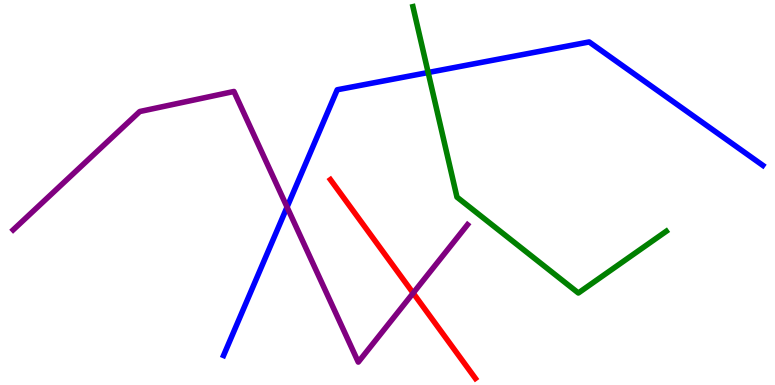[{'lines': ['blue', 'red'], 'intersections': []}, {'lines': ['green', 'red'], 'intersections': []}, {'lines': ['purple', 'red'], 'intersections': [{'x': 5.33, 'y': 2.39}]}, {'lines': ['blue', 'green'], 'intersections': [{'x': 5.52, 'y': 8.12}]}, {'lines': ['blue', 'purple'], 'intersections': [{'x': 3.7, 'y': 4.62}]}, {'lines': ['green', 'purple'], 'intersections': []}]